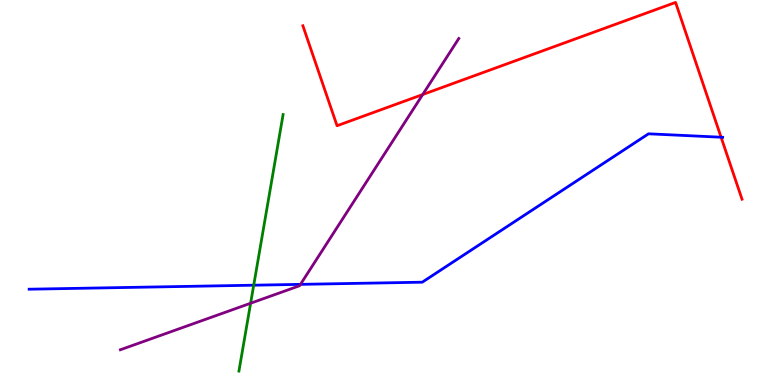[{'lines': ['blue', 'red'], 'intersections': [{'x': 9.3, 'y': 6.44}]}, {'lines': ['green', 'red'], 'intersections': []}, {'lines': ['purple', 'red'], 'intersections': [{'x': 5.45, 'y': 7.54}]}, {'lines': ['blue', 'green'], 'intersections': [{'x': 3.27, 'y': 2.59}]}, {'lines': ['blue', 'purple'], 'intersections': [{'x': 3.88, 'y': 2.61}]}, {'lines': ['green', 'purple'], 'intersections': [{'x': 3.23, 'y': 2.12}]}]